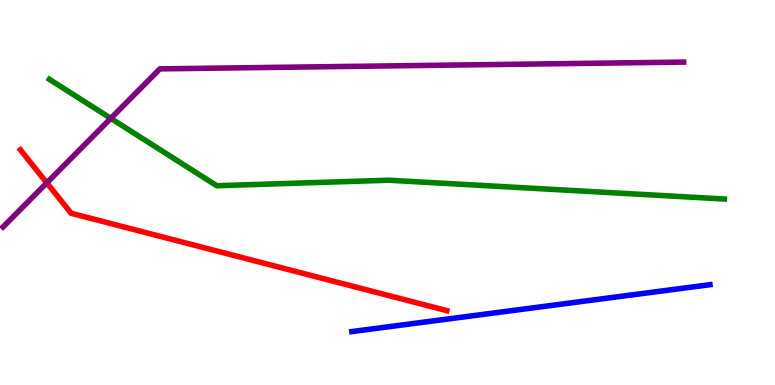[{'lines': ['blue', 'red'], 'intersections': []}, {'lines': ['green', 'red'], 'intersections': []}, {'lines': ['purple', 'red'], 'intersections': [{'x': 0.604, 'y': 5.25}]}, {'lines': ['blue', 'green'], 'intersections': []}, {'lines': ['blue', 'purple'], 'intersections': []}, {'lines': ['green', 'purple'], 'intersections': [{'x': 1.43, 'y': 6.93}]}]